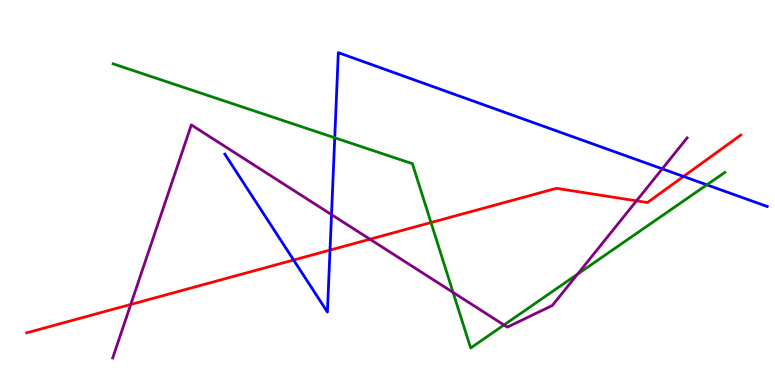[{'lines': ['blue', 'red'], 'intersections': [{'x': 3.79, 'y': 3.25}, {'x': 4.26, 'y': 3.5}, {'x': 8.82, 'y': 5.42}]}, {'lines': ['green', 'red'], 'intersections': [{'x': 5.56, 'y': 4.22}]}, {'lines': ['purple', 'red'], 'intersections': [{'x': 1.69, 'y': 2.09}, {'x': 4.77, 'y': 3.79}, {'x': 8.21, 'y': 4.78}]}, {'lines': ['blue', 'green'], 'intersections': [{'x': 4.32, 'y': 6.42}, {'x': 9.12, 'y': 5.2}]}, {'lines': ['blue', 'purple'], 'intersections': [{'x': 4.28, 'y': 4.43}, {'x': 8.55, 'y': 5.61}]}, {'lines': ['green', 'purple'], 'intersections': [{'x': 5.85, 'y': 2.4}, {'x': 6.5, 'y': 1.56}, {'x': 7.45, 'y': 2.88}]}]